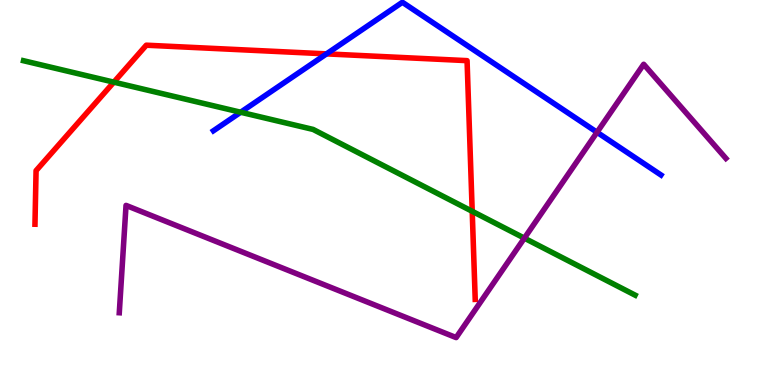[{'lines': ['blue', 'red'], 'intersections': [{'x': 4.21, 'y': 8.6}]}, {'lines': ['green', 'red'], 'intersections': [{'x': 1.47, 'y': 7.87}, {'x': 6.09, 'y': 4.51}]}, {'lines': ['purple', 'red'], 'intersections': []}, {'lines': ['blue', 'green'], 'intersections': [{'x': 3.11, 'y': 7.08}]}, {'lines': ['blue', 'purple'], 'intersections': [{'x': 7.7, 'y': 6.56}]}, {'lines': ['green', 'purple'], 'intersections': [{'x': 6.77, 'y': 3.81}]}]